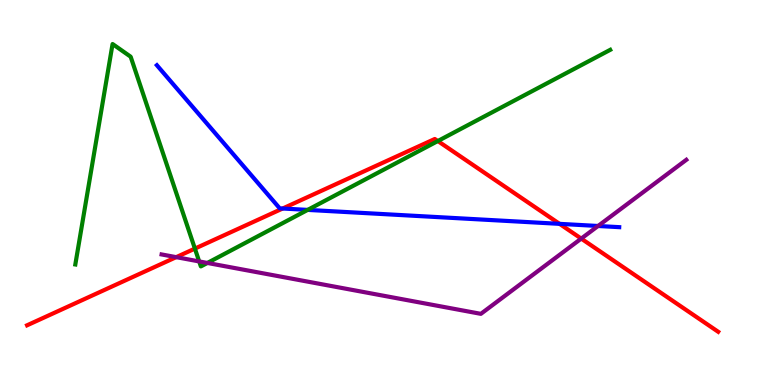[{'lines': ['blue', 'red'], 'intersections': [{'x': 3.65, 'y': 4.58}, {'x': 7.22, 'y': 4.19}]}, {'lines': ['green', 'red'], 'intersections': [{'x': 2.51, 'y': 3.54}, {'x': 5.65, 'y': 6.34}]}, {'lines': ['purple', 'red'], 'intersections': [{'x': 2.27, 'y': 3.32}, {'x': 7.5, 'y': 3.8}]}, {'lines': ['blue', 'green'], 'intersections': [{'x': 3.97, 'y': 4.55}]}, {'lines': ['blue', 'purple'], 'intersections': [{'x': 7.72, 'y': 4.13}]}, {'lines': ['green', 'purple'], 'intersections': [{'x': 2.57, 'y': 3.21}, {'x': 2.68, 'y': 3.17}]}]